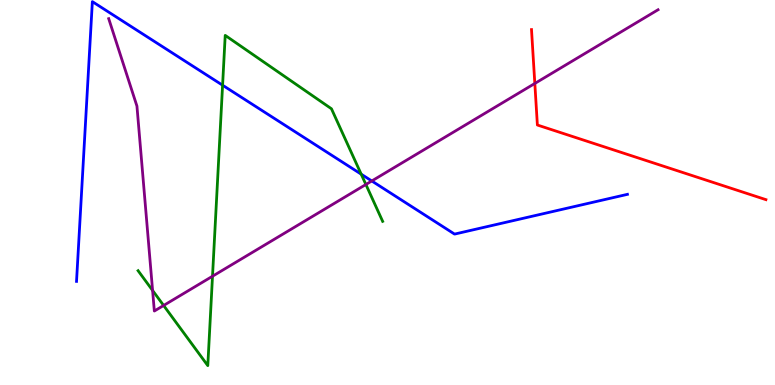[{'lines': ['blue', 'red'], 'intersections': []}, {'lines': ['green', 'red'], 'intersections': []}, {'lines': ['purple', 'red'], 'intersections': [{'x': 6.9, 'y': 7.83}]}, {'lines': ['blue', 'green'], 'intersections': [{'x': 2.87, 'y': 7.79}, {'x': 4.66, 'y': 5.48}]}, {'lines': ['blue', 'purple'], 'intersections': [{'x': 4.8, 'y': 5.3}]}, {'lines': ['green', 'purple'], 'intersections': [{'x': 1.97, 'y': 2.46}, {'x': 2.11, 'y': 2.07}, {'x': 2.74, 'y': 2.83}, {'x': 4.72, 'y': 5.21}]}]